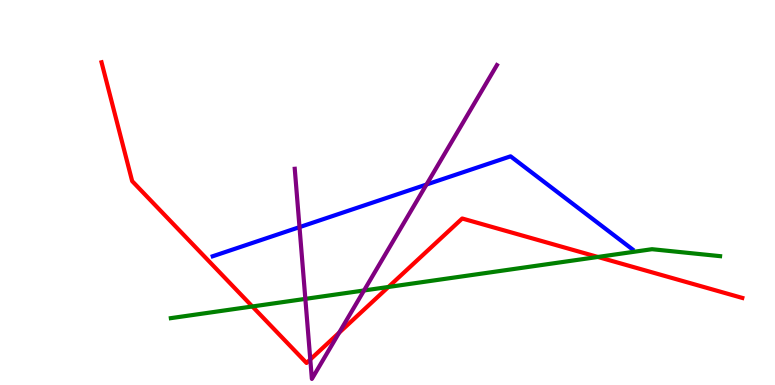[{'lines': ['blue', 'red'], 'intersections': []}, {'lines': ['green', 'red'], 'intersections': [{'x': 3.26, 'y': 2.04}, {'x': 5.01, 'y': 2.55}, {'x': 7.71, 'y': 3.33}]}, {'lines': ['purple', 'red'], 'intersections': [{'x': 4.0, 'y': 0.663}, {'x': 4.38, 'y': 1.36}]}, {'lines': ['blue', 'green'], 'intersections': []}, {'lines': ['blue', 'purple'], 'intersections': [{'x': 3.86, 'y': 4.1}, {'x': 5.5, 'y': 5.21}]}, {'lines': ['green', 'purple'], 'intersections': [{'x': 3.94, 'y': 2.24}, {'x': 4.7, 'y': 2.46}]}]